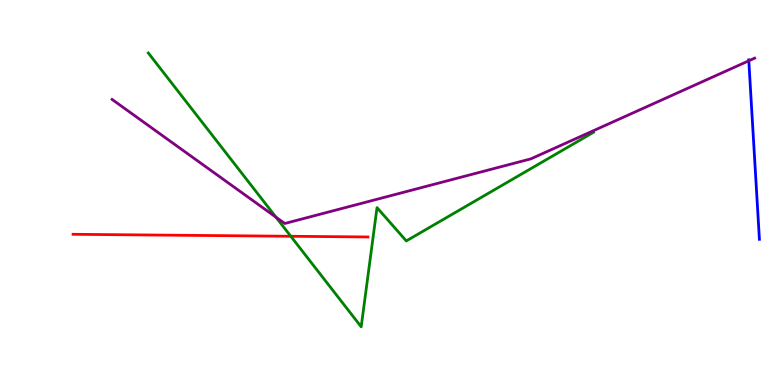[{'lines': ['blue', 'red'], 'intersections': []}, {'lines': ['green', 'red'], 'intersections': [{'x': 3.75, 'y': 3.86}]}, {'lines': ['purple', 'red'], 'intersections': []}, {'lines': ['blue', 'green'], 'intersections': []}, {'lines': ['blue', 'purple'], 'intersections': [{'x': 9.66, 'y': 8.42}]}, {'lines': ['green', 'purple'], 'intersections': [{'x': 3.56, 'y': 4.36}]}]